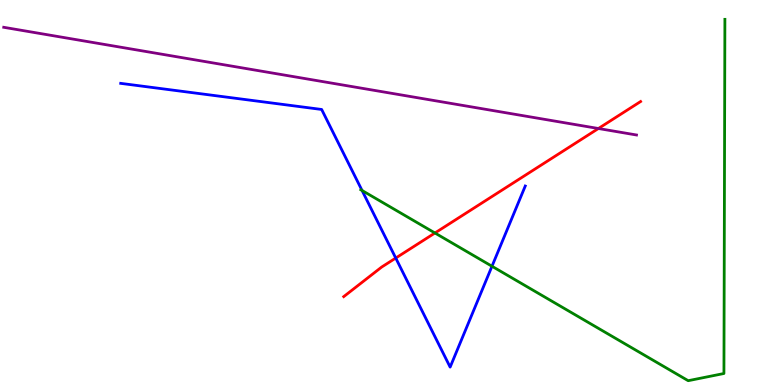[{'lines': ['blue', 'red'], 'intersections': [{'x': 5.11, 'y': 3.3}]}, {'lines': ['green', 'red'], 'intersections': [{'x': 5.61, 'y': 3.95}]}, {'lines': ['purple', 'red'], 'intersections': [{'x': 7.72, 'y': 6.66}]}, {'lines': ['blue', 'green'], 'intersections': [{'x': 4.67, 'y': 5.05}, {'x': 6.35, 'y': 3.08}]}, {'lines': ['blue', 'purple'], 'intersections': []}, {'lines': ['green', 'purple'], 'intersections': []}]